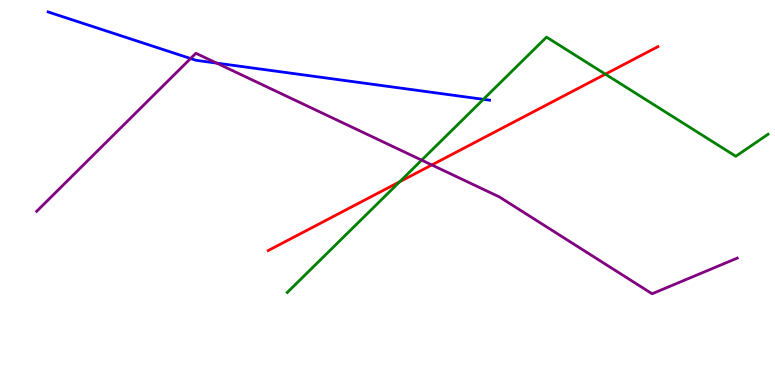[{'lines': ['blue', 'red'], 'intersections': []}, {'lines': ['green', 'red'], 'intersections': [{'x': 5.16, 'y': 5.28}, {'x': 7.81, 'y': 8.07}]}, {'lines': ['purple', 'red'], 'intersections': [{'x': 5.57, 'y': 5.72}]}, {'lines': ['blue', 'green'], 'intersections': [{'x': 6.24, 'y': 7.42}]}, {'lines': ['blue', 'purple'], 'intersections': [{'x': 2.46, 'y': 8.48}, {'x': 2.8, 'y': 8.36}]}, {'lines': ['green', 'purple'], 'intersections': [{'x': 5.44, 'y': 5.84}]}]